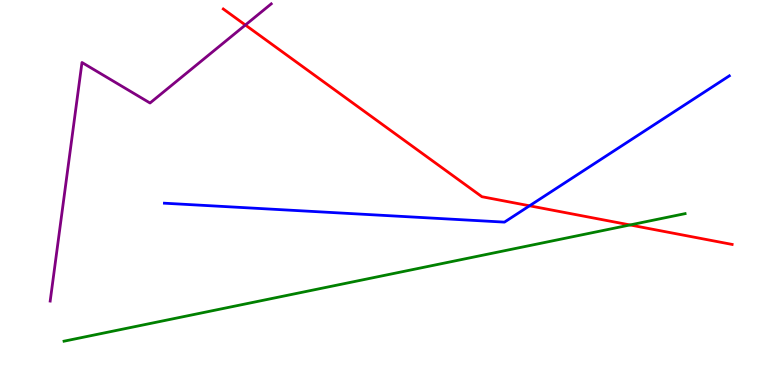[{'lines': ['blue', 'red'], 'intersections': [{'x': 6.83, 'y': 4.65}]}, {'lines': ['green', 'red'], 'intersections': [{'x': 8.13, 'y': 4.16}]}, {'lines': ['purple', 'red'], 'intersections': [{'x': 3.17, 'y': 9.35}]}, {'lines': ['blue', 'green'], 'intersections': []}, {'lines': ['blue', 'purple'], 'intersections': []}, {'lines': ['green', 'purple'], 'intersections': []}]